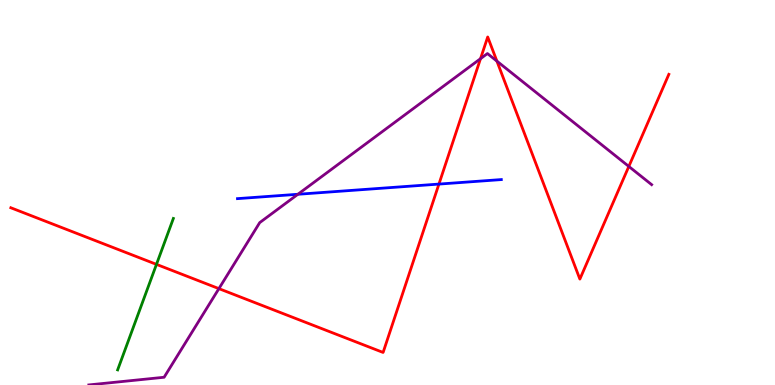[{'lines': ['blue', 'red'], 'intersections': [{'x': 5.66, 'y': 5.22}]}, {'lines': ['green', 'red'], 'intersections': [{'x': 2.02, 'y': 3.13}]}, {'lines': ['purple', 'red'], 'intersections': [{'x': 2.82, 'y': 2.5}, {'x': 6.2, 'y': 8.48}, {'x': 6.41, 'y': 8.41}, {'x': 8.11, 'y': 5.68}]}, {'lines': ['blue', 'green'], 'intersections': []}, {'lines': ['blue', 'purple'], 'intersections': [{'x': 3.84, 'y': 4.95}]}, {'lines': ['green', 'purple'], 'intersections': []}]